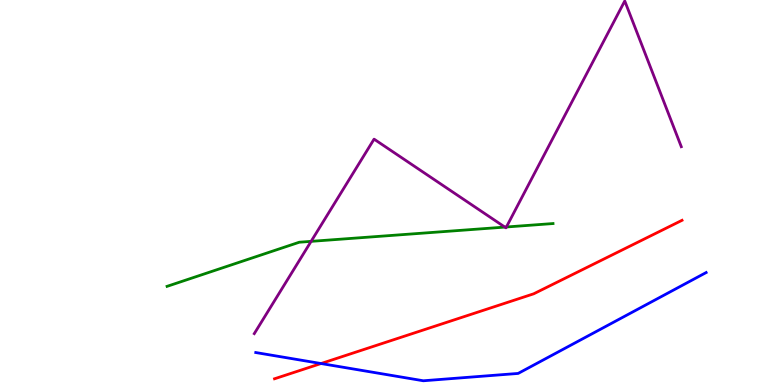[{'lines': ['blue', 'red'], 'intersections': [{'x': 4.14, 'y': 0.558}]}, {'lines': ['green', 'red'], 'intersections': []}, {'lines': ['purple', 'red'], 'intersections': []}, {'lines': ['blue', 'green'], 'intersections': []}, {'lines': ['blue', 'purple'], 'intersections': []}, {'lines': ['green', 'purple'], 'intersections': [{'x': 4.01, 'y': 3.73}, {'x': 6.51, 'y': 4.1}, {'x': 6.53, 'y': 4.1}]}]